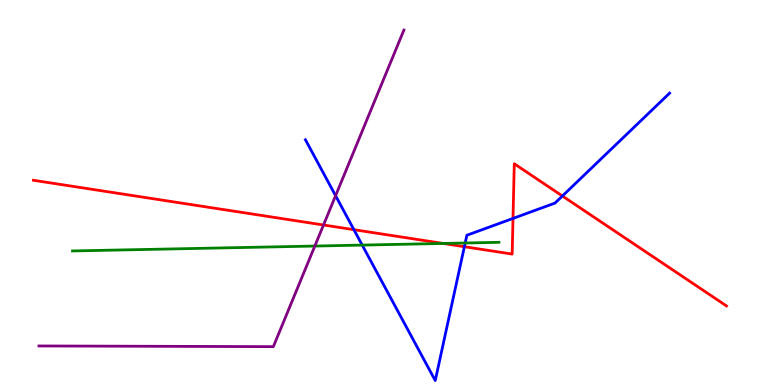[{'lines': ['blue', 'red'], 'intersections': [{'x': 4.57, 'y': 4.03}, {'x': 5.99, 'y': 3.59}, {'x': 6.62, 'y': 4.33}, {'x': 7.26, 'y': 4.91}]}, {'lines': ['green', 'red'], 'intersections': [{'x': 5.72, 'y': 3.68}]}, {'lines': ['purple', 'red'], 'intersections': [{'x': 4.17, 'y': 4.16}]}, {'lines': ['blue', 'green'], 'intersections': [{'x': 4.67, 'y': 3.63}, {'x': 6.0, 'y': 3.69}]}, {'lines': ['blue', 'purple'], 'intersections': [{'x': 4.33, 'y': 4.92}]}, {'lines': ['green', 'purple'], 'intersections': [{'x': 4.06, 'y': 3.61}]}]